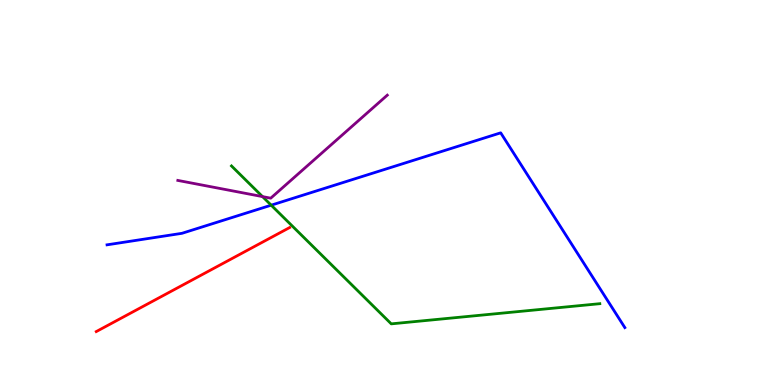[{'lines': ['blue', 'red'], 'intersections': []}, {'lines': ['green', 'red'], 'intersections': []}, {'lines': ['purple', 'red'], 'intersections': []}, {'lines': ['blue', 'green'], 'intersections': [{'x': 3.5, 'y': 4.67}]}, {'lines': ['blue', 'purple'], 'intersections': []}, {'lines': ['green', 'purple'], 'intersections': [{'x': 3.39, 'y': 4.89}]}]